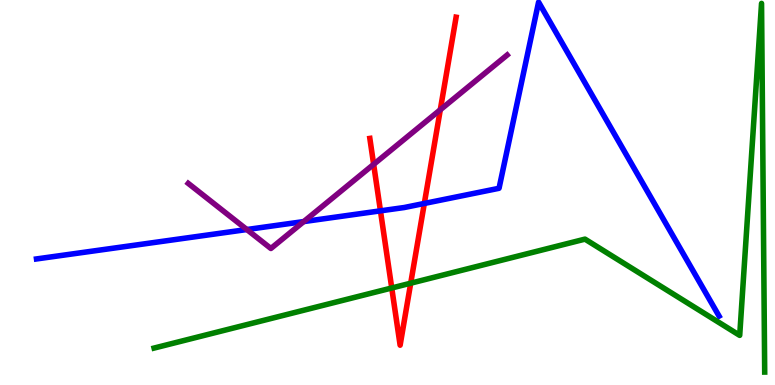[{'lines': ['blue', 'red'], 'intersections': [{'x': 4.91, 'y': 4.52}, {'x': 5.48, 'y': 4.72}]}, {'lines': ['green', 'red'], 'intersections': [{'x': 5.05, 'y': 2.52}, {'x': 5.3, 'y': 2.64}]}, {'lines': ['purple', 'red'], 'intersections': [{'x': 4.82, 'y': 5.73}, {'x': 5.68, 'y': 7.15}]}, {'lines': ['blue', 'green'], 'intersections': []}, {'lines': ['blue', 'purple'], 'intersections': [{'x': 3.18, 'y': 4.04}, {'x': 3.92, 'y': 4.24}]}, {'lines': ['green', 'purple'], 'intersections': []}]